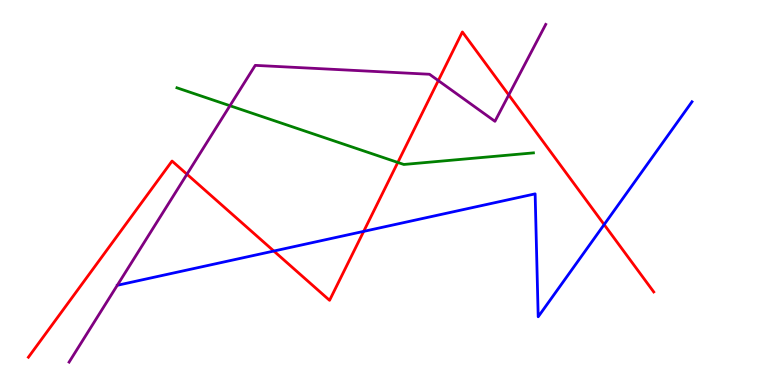[{'lines': ['blue', 'red'], 'intersections': [{'x': 3.53, 'y': 3.48}, {'x': 4.69, 'y': 3.99}, {'x': 7.8, 'y': 4.17}]}, {'lines': ['green', 'red'], 'intersections': [{'x': 5.13, 'y': 5.78}]}, {'lines': ['purple', 'red'], 'intersections': [{'x': 2.41, 'y': 5.47}, {'x': 5.66, 'y': 7.91}, {'x': 6.56, 'y': 7.53}]}, {'lines': ['blue', 'green'], 'intersections': []}, {'lines': ['blue', 'purple'], 'intersections': []}, {'lines': ['green', 'purple'], 'intersections': [{'x': 2.97, 'y': 7.25}]}]